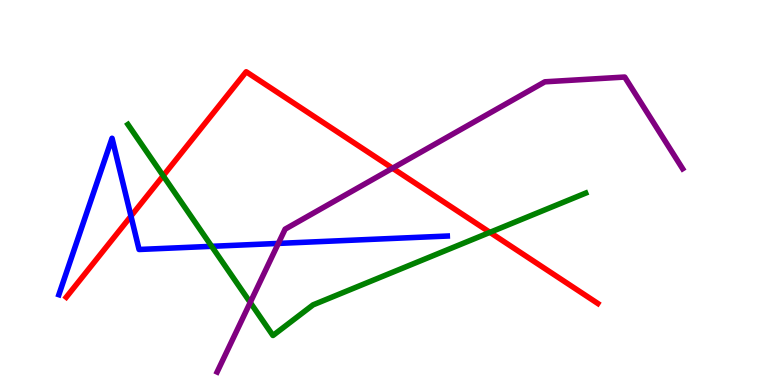[{'lines': ['blue', 'red'], 'intersections': [{'x': 1.69, 'y': 4.39}]}, {'lines': ['green', 'red'], 'intersections': [{'x': 2.11, 'y': 5.43}, {'x': 6.32, 'y': 3.96}]}, {'lines': ['purple', 'red'], 'intersections': [{'x': 5.07, 'y': 5.63}]}, {'lines': ['blue', 'green'], 'intersections': [{'x': 2.73, 'y': 3.6}]}, {'lines': ['blue', 'purple'], 'intersections': [{'x': 3.59, 'y': 3.68}]}, {'lines': ['green', 'purple'], 'intersections': [{'x': 3.23, 'y': 2.14}]}]